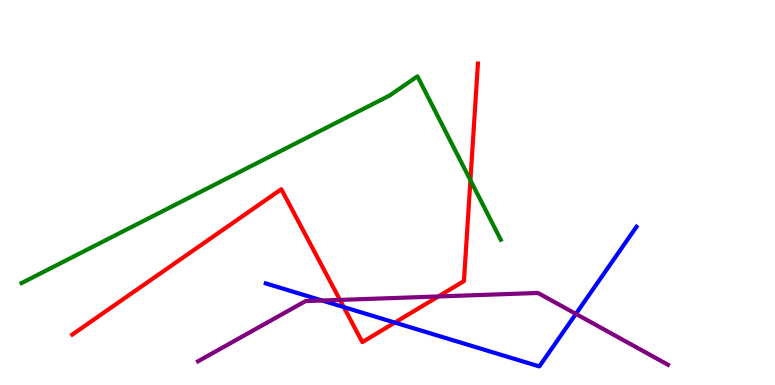[{'lines': ['blue', 'red'], 'intersections': [{'x': 4.44, 'y': 2.02}, {'x': 5.09, 'y': 1.62}]}, {'lines': ['green', 'red'], 'intersections': [{'x': 6.07, 'y': 5.32}]}, {'lines': ['purple', 'red'], 'intersections': [{'x': 4.39, 'y': 2.21}, {'x': 5.66, 'y': 2.3}]}, {'lines': ['blue', 'green'], 'intersections': []}, {'lines': ['blue', 'purple'], 'intersections': [{'x': 4.16, 'y': 2.19}, {'x': 7.43, 'y': 1.85}]}, {'lines': ['green', 'purple'], 'intersections': []}]